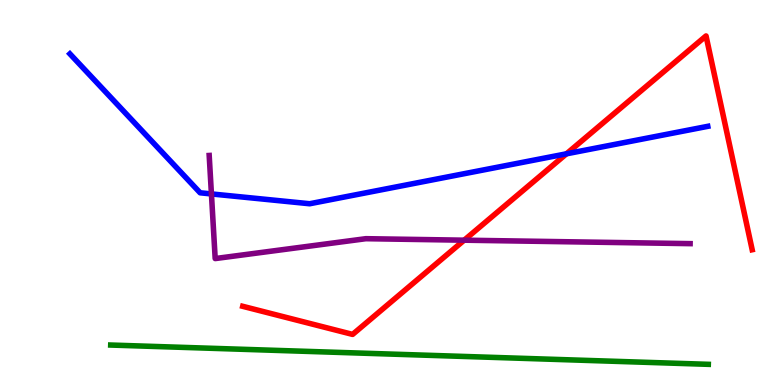[{'lines': ['blue', 'red'], 'intersections': [{'x': 7.31, 'y': 6.0}]}, {'lines': ['green', 'red'], 'intersections': []}, {'lines': ['purple', 'red'], 'intersections': [{'x': 5.99, 'y': 3.76}]}, {'lines': ['blue', 'green'], 'intersections': []}, {'lines': ['blue', 'purple'], 'intersections': [{'x': 2.73, 'y': 4.96}]}, {'lines': ['green', 'purple'], 'intersections': []}]